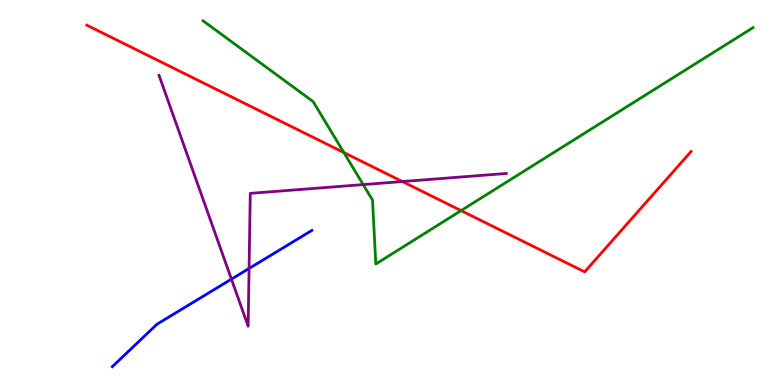[{'lines': ['blue', 'red'], 'intersections': []}, {'lines': ['green', 'red'], 'intersections': [{'x': 4.44, 'y': 6.04}, {'x': 5.95, 'y': 4.53}]}, {'lines': ['purple', 'red'], 'intersections': [{'x': 5.19, 'y': 5.28}]}, {'lines': ['blue', 'green'], 'intersections': []}, {'lines': ['blue', 'purple'], 'intersections': [{'x': 2.99, 'y': 2.75}, {'x': 3.21, 'y': 3.03}]}, {'lines': ['green', 'purple'], 'intersections': [{'x': 4.69, 'y': 5.21}]}]